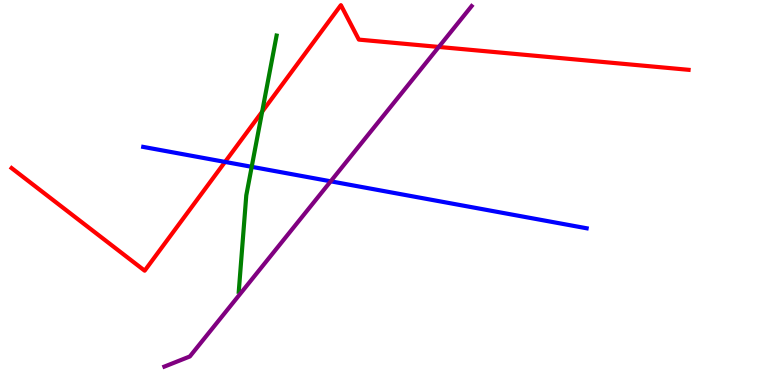[{'lines': ['blue', 'red'], 'intersections': [{'x': 2.9, 'y': 5.79}]}, {'lines': ['green', 'red'], 'intersections': [{'x': 3.38, 'y': 7.1}]}, {'lines': ['purple', 'red'], 'intersections': [{'x': 5.66, 'y': 8.78}]}, {'lines': ['blue', 'green'], 'intersections': [{'x': 3.25, 'y': 5.67}]}, {'lines': ['blue', 'purple'], 'intersections': [{'x': 4.27, 'y': 5.29}]}, {'lines': ['green', 'purple'], 'intersections': []}]